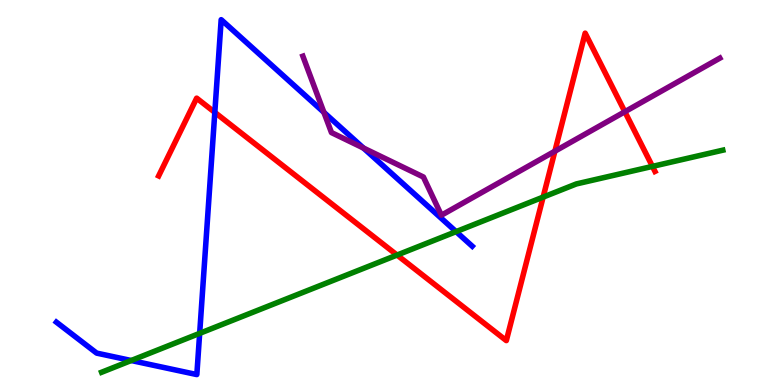[{'lines': ['blue', 'red'], 'intersections': [{'x': 2.77, 'y': 7.08}]}, {'lines': ['green', 'red'], 'intersections': [{'x': 5.12, 'y': 3.38}, {'x': 7.01, 'y': 4.88}, {'x': 8.42, 'y': 5.68}]}, {'lines': ['purple', 'red'], 'intersections': [{'x': 7.16, 'y': 6.07}, {'x': 8.06, 'y': 7.1}]}, {'lines': ['blue', 'green'], 'intersections': [{'x': 1.69, 'y': 0.636}, {'x': 2.58, 'y': 1.34}, {'x': 5.89, 'y': 3.98}]}, {'lines': ['blue', 'purple'], 'intersections': [{'x': 4.18, 'y': 7.08}, {'x': 4.69, 'y': 6.15}]}, {'lines': ['green', 'purple'], 'intersections': []}]